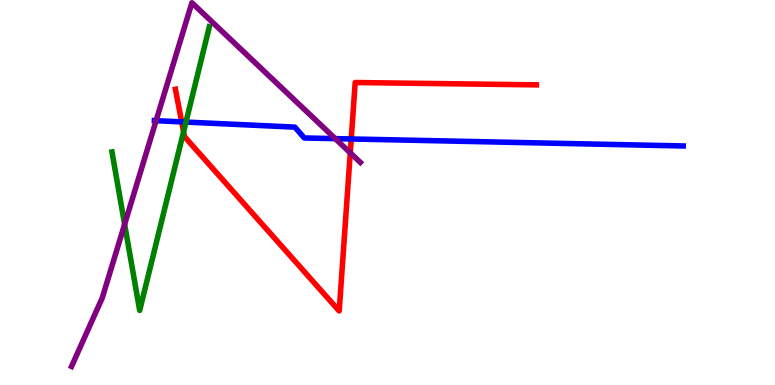[{'lines': ['blue', 'red'], 'intersections': [{'x': 2.34, 'y': 6.83}, {'x': 4.53, 'y': 6.39}]}, {'lines': ['green', 'red'], 'intersections': [{'x': 2.37, 'y': 6.58}]}, {'lines': ['purple', 'red'], 'intersections': [{'x': 4.52, 'y': 6.03}]}, {'lines': ['blue', 'green'], 'intersections': [{'x': 2.4, 'y': 6.83}]}, {'lines': ['blue', 'purple'], 'intersections': [{'x': 2.01, 'y': 6.87}, {'x': 4.33, 'y': 6.4}]}, {'lines': ['green', 'purple'], 'intersections': [{'x': 1.61, 'y': 4.17}]}]